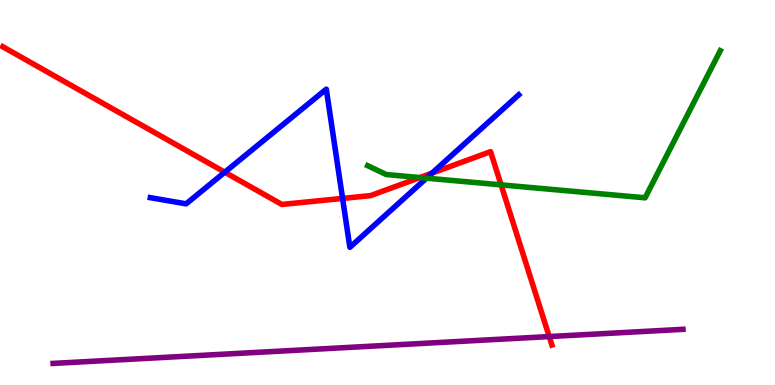[{'lines': ['blue', 'red'], 'intersections': [{'x': 2.9, 'y': 5.53}, {'x': 4.42, 'y': 4.85}, {'x': 5.58, 'y': 5.5}]}, {'lines': ['green', 'red'], 'intersections': [{'x': 5.42, 'y': 5.39}, {'x': 6.47, 'y': 5.2}]}, {'lines': ['purple', 'red'], 'intersections': [{'x': 7.09, 'y': 1.26}]}, {'lines': ['blue', 'green'], 'intersections': [{'x': 5.5, 'y': 5.37}]}, {'lines': ['blue', 'purple'], 'intersections': []}, {'lines': ['green', 'purple'], 'intersections': []}]